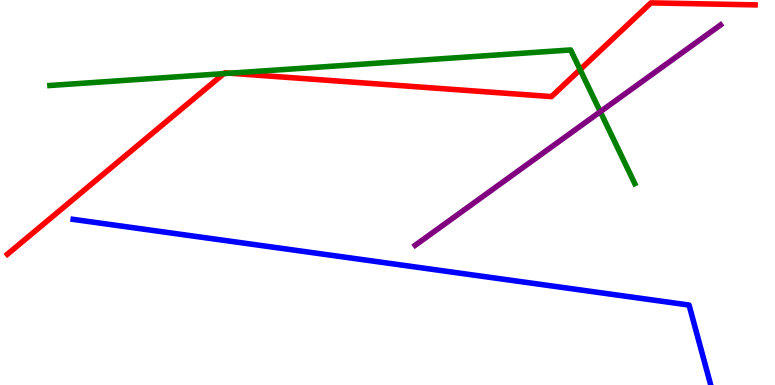[{'lines': ['blue', 'red'], 'intersections': []}, {'lines': ['green', 'red'], 'intersections': [{'x': 2.89, 'y': 8.09}, {'x': 2.97, 'y': 8.1}, {'x': 7.48, 'y': 8.19}]}, {'lines': ['purple', 'red'], 'intersections': []}, {'lines': ['blue', 'green'], 'intersections': []}, {'lines': ['blue', 'purple'], 'intersections': []}, {'lines': ['green', 'purple'], 'intersections': [{'x': 7.75, 'y': 7.1}]}]